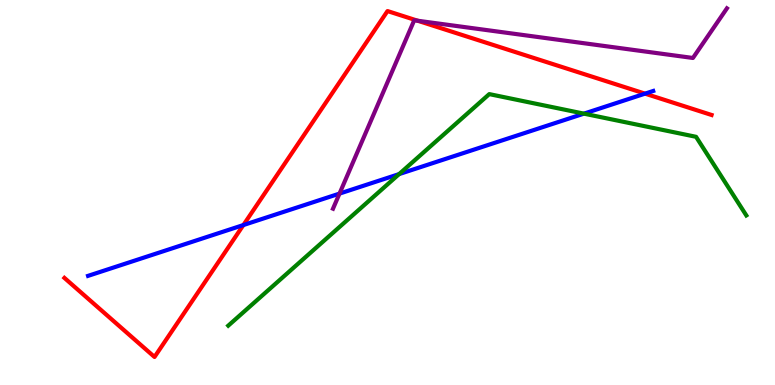[{'lines': ['blue', 'red'], 'intersections': [{'x': 3.14, 'y': 4.15}, {'x': 8.32, 'y': 7.57}]}, {'lines': ['green', 'red'], 'intersections': []}, {'lines': ['purple', 'red'], 'intersections': [{'x': 5.39, 'y': 9.46}]}, {'lines': ['blue', 'green'], 'intersections': [{'x': 5.15, 'y': 5.48}, {'x': 7.53, 'y': 7.05}]}, {'lines': ['blue', 'purple'], 'intersections': [{'x': 4.38, 'y': 4.97}]}, {'lines': ['green', 'purple'], 'intersections': []}]